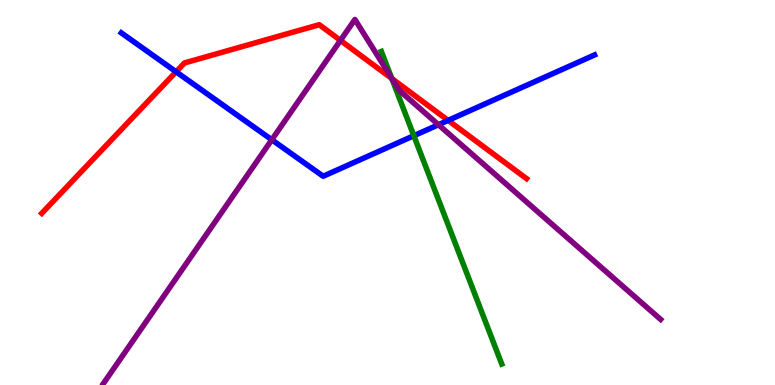[{'lines': ['blue', 'red'], 'intersections': [{'x': 2.27, 'y': 8.14}, {'x': 5.78, 'y': 6.87}]}, {'lines': ['green', 'red'], 'intersections': [{'x': 5.06, 'y': 7.96}]}, {'lines': ['purple', 'red'], 'intersections': [{'x': 4.39, 'y': 8.95}, {'x': 5.06, 'y': 7.96}]}, {'lines': ['blue', 'green'], 'intersections': [{'x': 5.34, 'y': 6.47}]}, {'lines': ['blue', 'purple'], 'intersections': [{'x': 3.51, 'y': 6.37}, {'x': 5.66, 'y': 6.76}]}, {'lines': ['green', 'purple'], 'intersections': [{'x': 5.05, 'y': 7.97}]}]